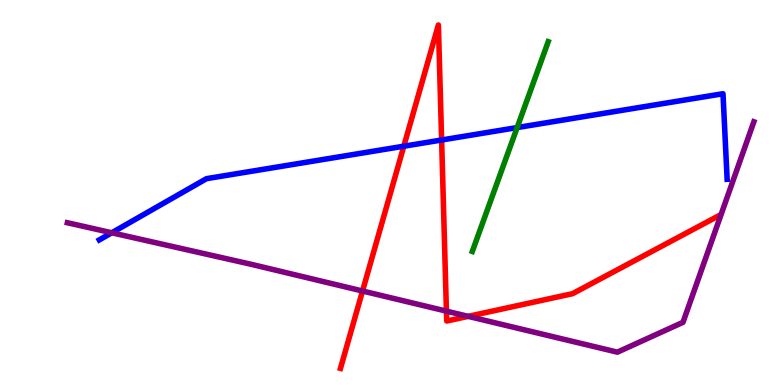[{'lines': ['blue', 'red'], 'intersections': [{'x': 5.21, 'y': 6.2}, {'x': 5.7, 'y': 6.36}]}, {'lines': ['green', 'red'], 'intersections': []}, {'lines': ['purple', 'red'], 'intersections': [{'x': 4.68, 'y': 2.44}, {'x': 5.76, 'y': 1.92}, {'x': 6.04, 'y': 1.78}]}, {'lines': ['blue', 'green'], 'intersections': [{'x': 6.67, 'y': 6.69}]}, {'lines': ['blue', 'purple'], 'intersections': [{'x': 1.44, 'y': 3.95}]}, {'lines': ['green', 'purple'], 'intersections': []}]